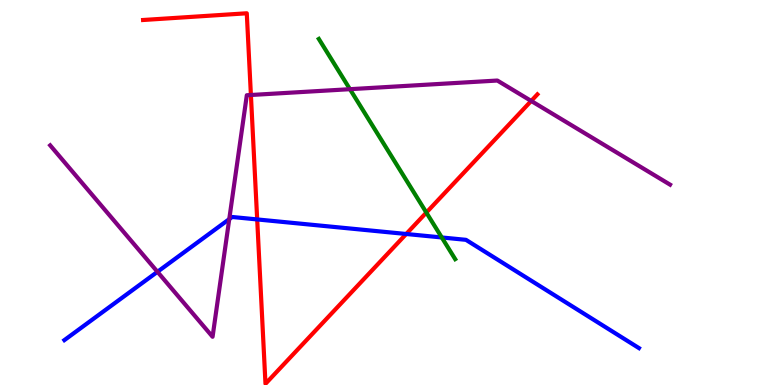[{'lines': ['blue', 'red'], 'intersections': [{'x': 3.32, 'y': 4.3}, {'x': 5.24, 'y': 3.92}]}, {'lines': ['green', 'red'], 'intersections': [{'x': 5.5, 'y': 4.48}]}, {'lines': ['purple', 'red'], 'intersections': [{'x': 3.24, 'y': 7.53}, {'x': 6.85, 'y': 7.38}]}, {'lines': ['blue', 'green'], 'intersections': [{'x': 5.7, 'y': 3.83}]}, {'lines': ['blue', 'purple'], 'intersections': [{'x': 2.03, 'y': 2.94}, {'x': 2.96, 'y': 4.31}]}, {'lines': ['green', 'purple'], 'intersections': [{'x': 4.52, 'y': 7.68}]}]